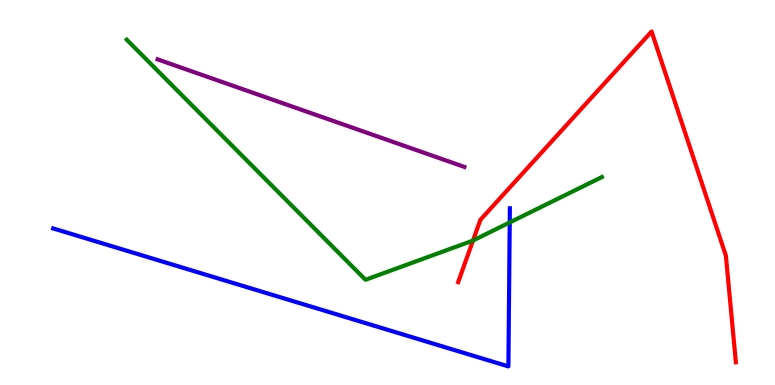[{'lines': ['blue', 'red'], 'intersections': []}, {'lines': ['green', 'red'], 'intersections': [{'x': 6.1, 'y': 3.75}]}, {'lines': ['purple', 'red'], 'intersections': []}, {'lines': ['blue', 'green'], 'intersections': [{'x': 6.58, 'y': 4.22}]}, {'lines': ['blue', 'purple'], 'intersections': []}, {'lines': ['green', 'purple'], 'intersections': []}]